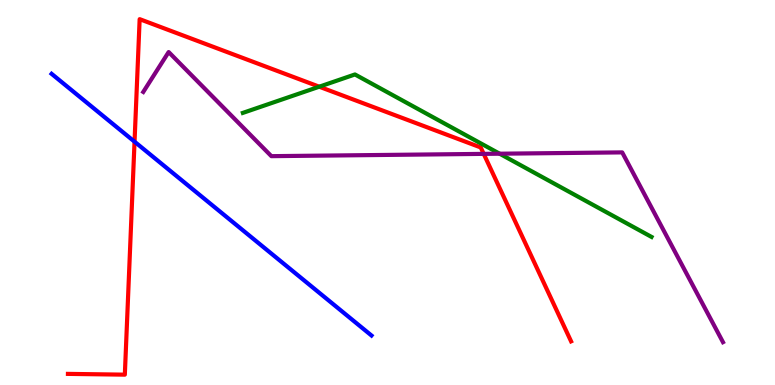[{'lines': ['blue', 'red'], 'intersections': [{'x': 1.74, 'y': 6.32}]}, {'lines': ['green', 'red'], 'intersections': [{'x': 4.12, 'y': 7.75}]}, {'lines': ['purple', 'red'], 'intersections': [{'x': 6.24, 'y': 6.0}]}, {'lines': ['blue', 'green'], 'intersections': []}, {'lines': ['blue', 'purple'], 'intersections': []}, {'lines': ['green', 'purple'], 'intersections': [{'x': 6.45, 'y': 6.01}]}]